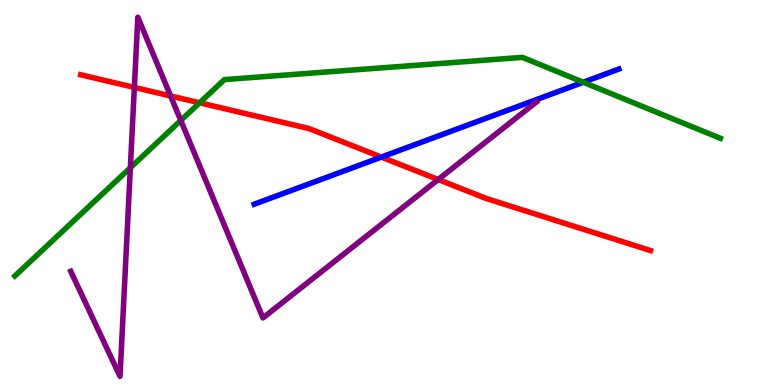[{'lines': ['blue', 'red'], 'intersections': [{'x': 4.92, 'y': 5.92}]}, {'lines': ['green', 'red'], 'intersections': [{'x': 2.58, 'y': 7.33}]}, {'lines': ['purple', 'red'], 'intersections': [{'x': 1.73, 'y': 7.73}, {'x': 2.2, 'y': 7.51}, {'x': 5.65, 'y': 5.34}]}, {'lines': ['blue', 'green'], 'intersections': [{'x': 7.53, 'y': 7.86}]}, {'lines': ['blue', 'purple'], 'intersections': []}, {'lines': ['green', 'purple'], 'intersections': [{'x': 1.68, 'y': 5.64}, {'x': 2.33, 'y': 6.87}]}]